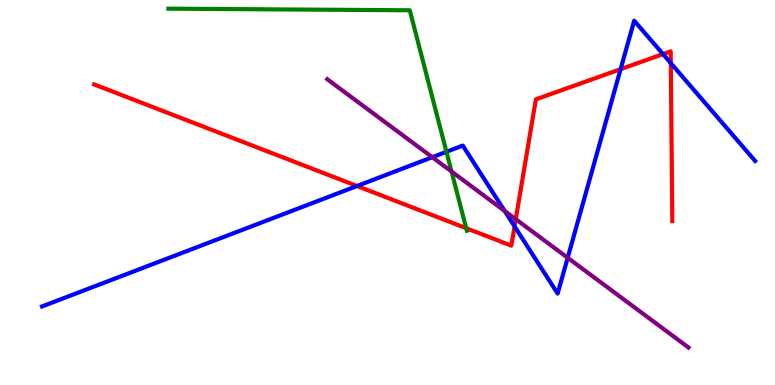[{'lines': ['blue', 'red'], 'intersections': [{'x': 4.61, 'y': 5.17}, {'x': 6.64, 'y': 4.12}, {'x': 8.01, 'y': 8.2}, {'x': 8.55, 'y': 8.59}, {'x': 8.66, 'y': 8.36}]}, {'lines': ['green', 'red'], 'intersections': [{'x': 6.02, 'y': 4.07}]}, {'lines': ['purple', 'red'], 'intersections': [{'x': 6.66, 'y': 4.31}]}, {'lines': ['blue', 'green'], 'intersections': [{'x': 5.76, 'y': 6.06}]}, {'lines': ['blue', 'purple'], 'intersections': [{'x': 5.58, 'y': 5.92}, {'x': 6.51, 'y': 4.52}, {'x': 7.32, 'y': 3.3}]}, {'lines': ['green', 'purple'], 'intersections': [{'x': 5.83, 'y': 5.55}]}]